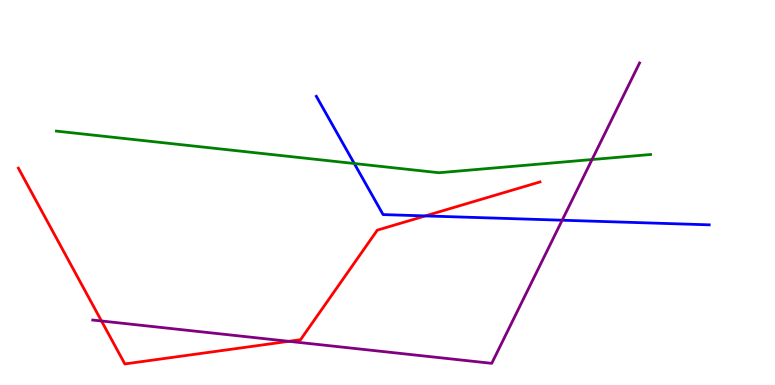[{'lines': ['blue', 'red'], 'intersections': [{'x': 5.49, 'y': 4.39}]}, {'lines': ['green', 'red'], 'intersections': []}, {'lines': ['purple', 'red'], 'intersections': [{'x': 1.31, 'y': 1.66}, {'x': 3.73, 'y': 1.13}]}, {'lines': ['blue', 'green'], 'intersections': [{'x': 4.57, 'y': 5.75}]}, {'lines': ['blue', 'purple'], 'intersections': [{'x': 7.25, 'y': 4.28}]}, {'lines': ['green', 'purple'], 'intersections': [{'x': 7.64, 'y': 5.86}]}]